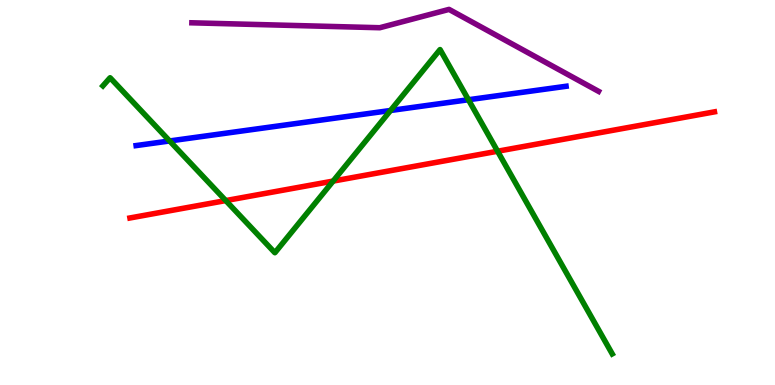[{'lines': ['blue', 'red'], 'intersections': []}, {'lines': ['green', 'red'], 'intersections': [{'x': 2.91, 'y': 4.79}, {'x': 4.3, 'y': 5.3}, {'x': 6.42, 'y': 6.07}]}, {'lines': ['purple', 'red'], 'intersections': []}, {'lines': ['blue', 'green'], 'intersections': [{'x': 2.19, 'y': 6.34}, {'x': 5.04, 'y': 7.13}, {'x': 6.04, 'y': 7.41}]}, {'lines': ['blue', 'purple'], 'intersections': []}, {'lines': ['green', 'purple'], 'intersections': []}]